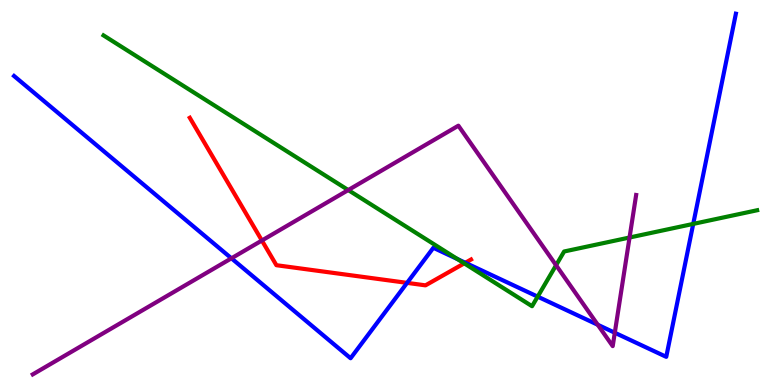[{'lines': ['blue', 'red'], 'intersections': [{'x': 5.25, 'y': 2.65}, {'x': 6.0, 'y': 3.18}]}, {'lines': ['green', 'red'], 'intersections': [{'x': 5.99, 'y': 3.16}]}, {'lines': ['purple', 'red'], 'intersections': [{'x': 3.38, 'y': 3.75}]}, {'lines': ['blue', 'green'], 'intersections': [{'x': 5.9, 'y': 3.27}, {'x': 6.94, 'y': 2.3}, {'x': 8.94, 'y': 4.18}]}, {'lines': ['blue', 'purple'], 'intersections': [{'x': 2.99, 'y': 3.29}, {'x': 7.71, 'y': 1.56}, {'x': 7.93, 'y': 1.36}]}, {'lines': ['green', 'purple'], 'intersections': [{'x': 4.49, 'y': 5.06}, {'x': 7.18, 'y': 3.11}, {'x': 8.12, 'y': 3.83}]}]